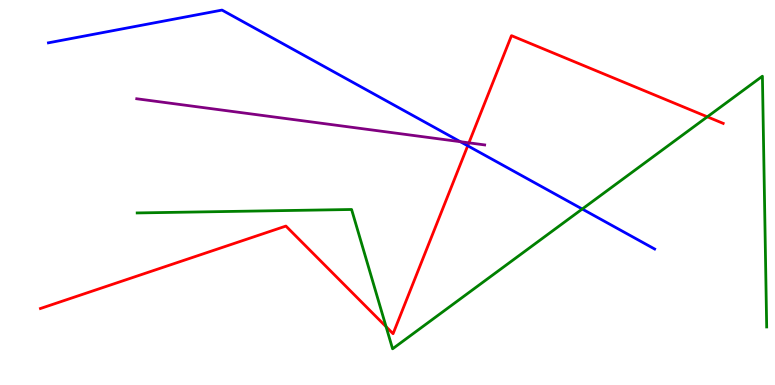[{'lines': ['blue', 'red'], 'intersections': [{'x': 6.04, 'y': 6.21}]}, {'lines': ['green', 'red'], 'intersections': [{'x': 4.98, 'y': 1.51}, {'x': 9.13, 'y': 6.97}]}, {'lines': ['purple', 'red'], 'intersections': [{'x': 6.05, 'y': 6.29}]}, {'lines': ['blue', 'green'], 'intersections': [{'x': 7.51, 'y': 4.57}]}, {'lines': ['blue', 'purple'], 'intersections': [{'x': 5.94, 'y': 6.32}]}, {'lines': ['green', 'purple'], 'intersections': []}]